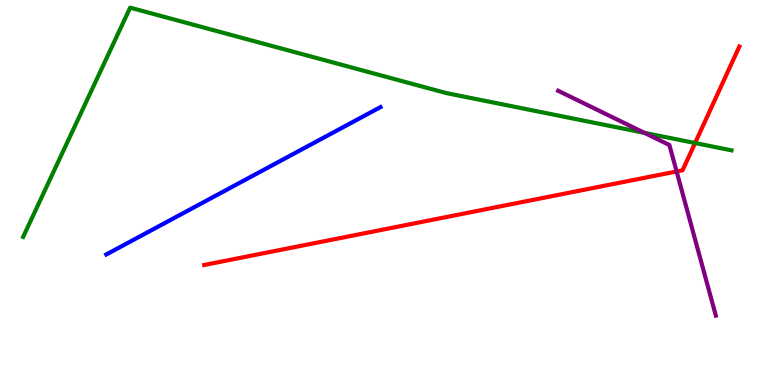[{'lines': ['blue', 'red'], 'intersections': []}, {'lines': ['green', 'red'], 'intersections': [{'x': 8.97, 'y': 6.28}]}, {'lines': ['purple', 'red'], 'intersections': [{'x': 8.73, 'y': 5.55}]}, {'lines': ['blue', 'green'], 'intersections': []}, {'lines': ['blue', 'purple'], 'intersections': []}, {'lines': ['green', 'purple'], 'intersections': [{'x': 8.32, 'y': 6.55}]}]